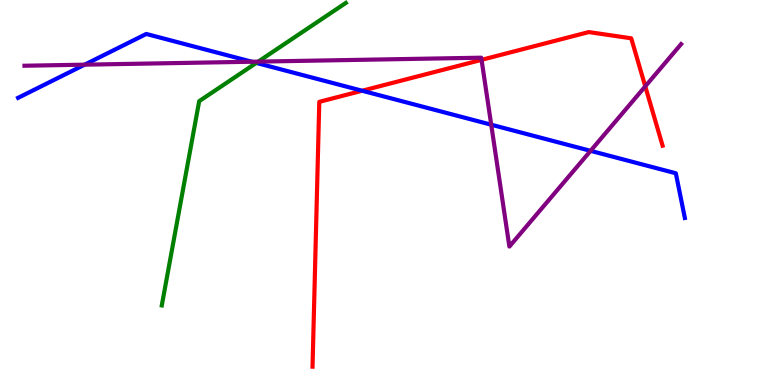[{'lines': ['blue', 'red'], 'intersections': [{'x': 4.67, 'y': 7.64}]}, {'lines': ['green', 'red'], 'intersections': []}, {'lines': ['purple', 'red'], 'intersections': [{'x': 6.21, 'y': 8.45}, {'x': 8.33, 'y': 7.76}]}, {'lines': ['blue', 'green'], 'intersections': [{'x': 3.31, 'y': 8.37}]}, {'lines': ['blue', 'purple'], 'intersections': [{'x': 1.09, 'y': 8.32}, {'x': 3.25, 'y': 8.4}, {'x': 6.34, 'y': 6.76}, {'x': 7.62, 'y': 6.08}]}, {'lines': ['green', 'purple'], 'intersections': [{'x': 3.33, 'y': 8.4}]}]